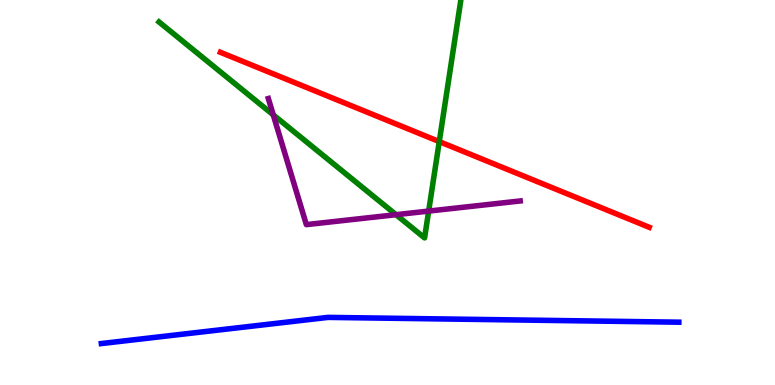[{'lines': ['blue', 'red'], 'intersections': []}, {'lines': ['green', 'red'], 'intersections': [{'x': 5.67, 'y': 6.32}]}, {'lines': ['purple', 'red'], 'intersections': []}, {'lines': ['blue', 'green'], 'intersections': []}, {'lines': ['blue', 'purple'], 'intersections': []}, {'lines': ['green', 'purple'], 'intersections': [{'x': 3.53, 'y': 7.02}, {'x': 5.11, 'y': 4.42}, {'x': 5.53, 'y': 4.52}]}]